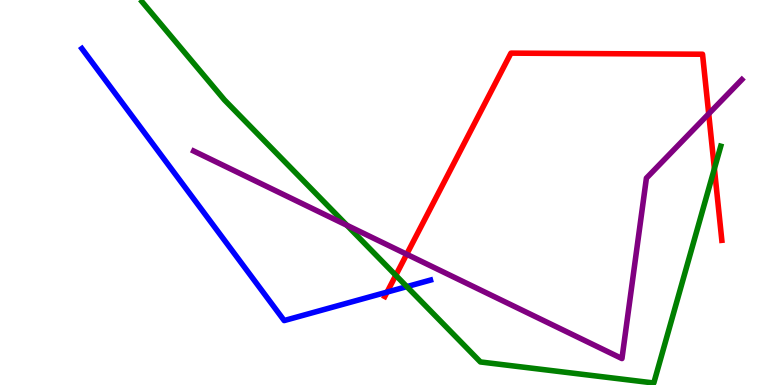[{'lines': ['blue', 'red'], 'intersections': [{'x': 4.99, 'y': 2.41}]}, {'lines': ['green', 'red'], 'intersections': [{'x': 5.11, 'y': 2.85}, {'x': 9.22, 'y': 5.62}]}, {'lines': ['purple', 'red'], 'intersections': [{'x': 5.25, 'y': 3.4}, {'x': 9.14, 'y': 7.04}]}, {'lines': ['blue', 'green'], 'intersections': [{'x': 5.25, 'y': 2.56}]}, {'lines': ['blue', 'purple'], 'intersections': []}, {'lines': ['green', 'purple'], 'intersections': [{'x': 4.48, 'y': 4.15}]}]